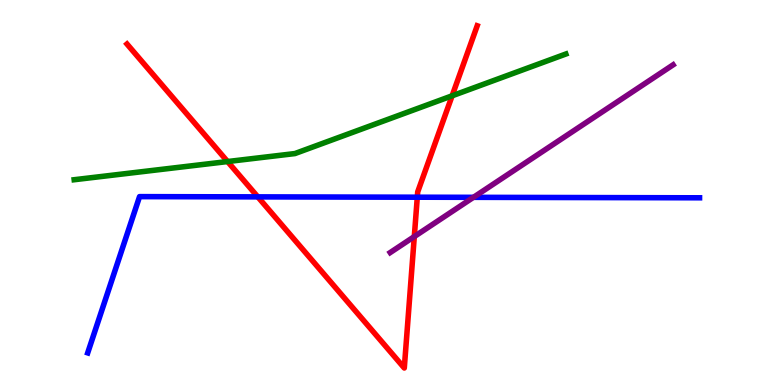[{'lines': ['blue', 'red'], 'intersections': [{'x': 3.33, 'y': 4.89}, {'x': 5.38, 'y': 4.88}]}, {'lines': ['green', 'red'], 'intersections': [{'x': 2.94, 'y': 5.8}, {'x': 5.83, 'y': 7.51}]}, {'lines': ['purple', 'red'], 'intersections': [{'x': 5.35, 'y': 3.86}]}, {'lines': ['blue', 'green'], 'intersections': []}, {'lines': ['blue', 'purple'], 'intersections': [{'x': 6.11, 'y': 4.87}]}, {'lines': ['green', 'purple'], 'intersections': []}]